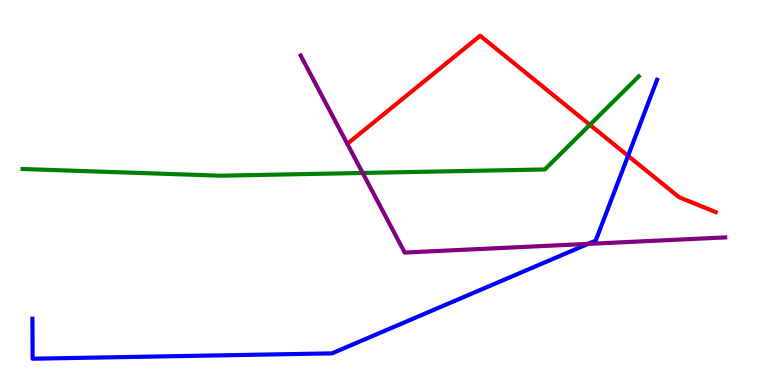[{'lines': ['blue', 'red'], 'intersections': [{'x': 8.1, 'y': 5.95}]}, {'lines': ['green', 'red'], 'intersections': [{'x': 7.61, 'y': 6.76}]}, {'lines': ['purple', 'red'], 'intersections': []}, {'lines': ['blue', 'green'], 'intersections': []}, {'lines': ['blue', 'purple'], 'intersections': [{'x': 7.59, 'y': 3.67}]}, {'lines': ['green', 'purple'], 'intersections': [{'x': 4.68, 'y': 5.51}]}]